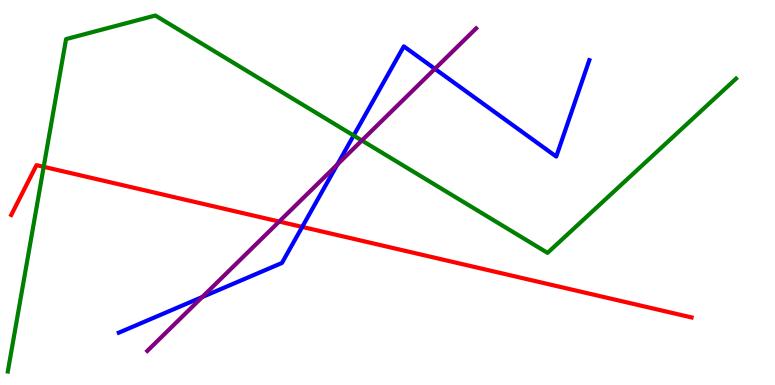[{'lines': ['blue', 'red'], 'intersections': [{'x': 3.9, 'y': 4.11}]}, {'lines': ['green', 'red'], 'intersections': [{'x': 0.564, 'y': 5.67}]}, {'lines': ['purple', 'red'], 'intersections': [{'x': 3.6, 'y': 4.25}]}, {'lines': ['blue', 'green'], 'intersections': [{'x': 4.56, 'y': 6.48}]}, {'lines': ['blue', 'purple'], 'intersections': [{'x': 2.61, 'y': 2.29}, {'x': 4.35, 'y': 5.73}, {'x': 5.61, 'y': 8.21}]}, {'lines': ['green', 'purple'], 'intersections': [{'x': 4.67, 'y': 6.35}]}]